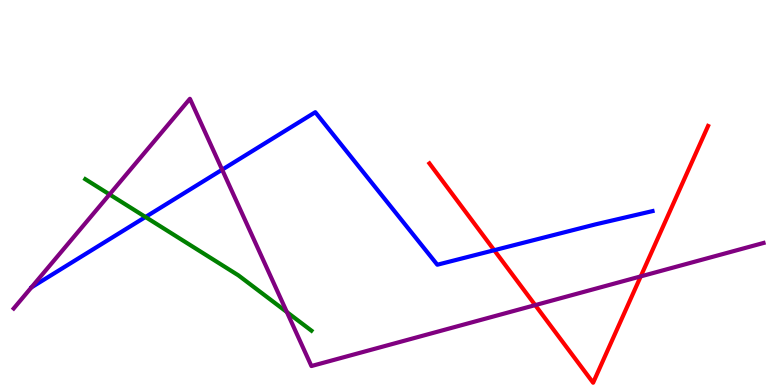[{'lines': ['blue', 'red'], 'intersections': [{'x': 6.38, 'y': 3.5}]}, {'lines': ['green', 'red'], 'intersections': []}, {'lines': ['purple', 'red'], 'intersections': [{'x': 6.91, 'y': 2.07}, {'x': 8.27, 'y': 2.82}]}, {'lines': ['blue', 'green'], 'intersections': [{'x': 1.88, 'y': 4.36}]}, {'lines': ['blue', 'purple'], 'intersections': [{'x': 2.87, 'y': 5.59}]}, {'lines': ['green', 'purple'], 'intersections': [{'x': 1.41, 'y': 4.95}, {'x': 3.7, 'y': 1.89}]}]